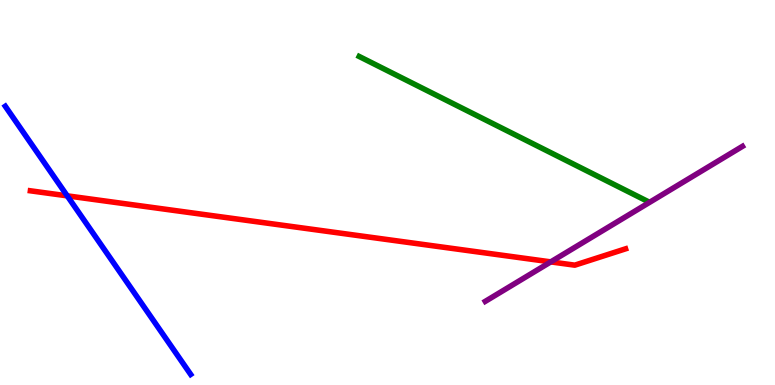[{'lines': ['blue', 'red'], 'intersections': [{'x': 0.867, 'y': 4.91}]}, {'lines': ['green', 'red'], 'intersections': []}, {'lines': ['purple', 'red'], 'intersections': [{'x': 7.11, 'y': 3.2}]}, {'lines': ['blue', 'green'], 'intersections': []}, {'lines': ['blue', 'purple'], 'intersections': []}, {'lines': ['green', 'purple'], 'intersections': []}]